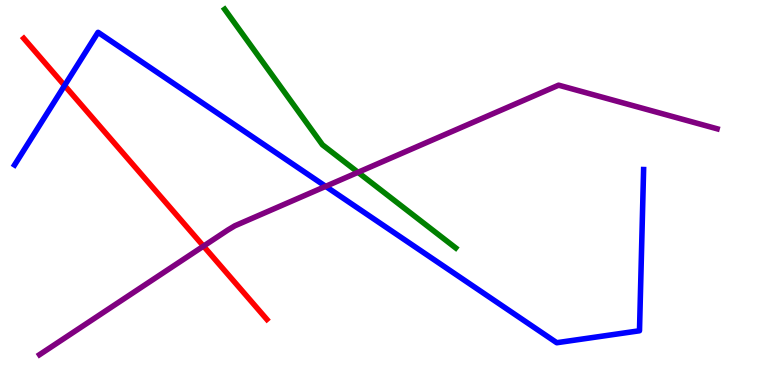[{'lines': ['blue', 'red'], 'intersections': [{'x': 0.833, 'y': 7.78}]}, {'lines': ['green', 'red'], 'intersections': []}, {'lines': ['purple', 'red'], 'intersections': [{'x': 2.63, 'y': 3.61}]}, {'lines': ['blue', 'green'], 'intersections': []}, {'lines': ['blue', 'purple'], 'intersections': [{'x': 4.2, 'y': 5.16}]}, {'lines': ['green', 'purple'], 'intersections': [{'x': 4.62, 'y': 5.52}]}]